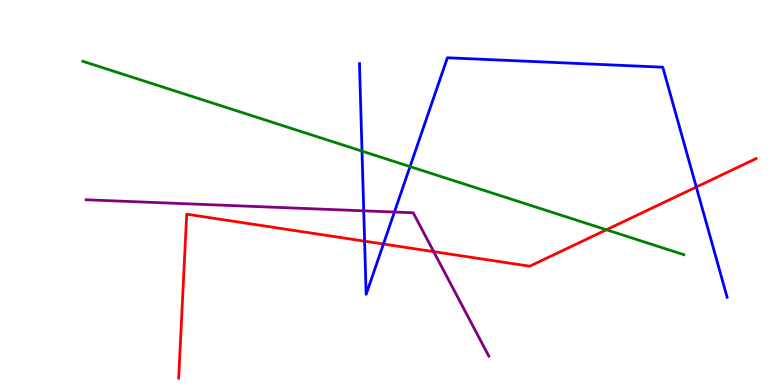[{'lines': ['blue', 'red'], 'intersections': [{'x': 4.7, 'y': 3.74}, {'x': 4.95, 'y': 3.66}, {'x': 8.98, 'y': 5.14}]}, {'lines': ['green', 'red'], 'intersections': [{'x': 7.82, 'y': 4.03}]}, {'lines': ['purple', 'red'], 'intersections': [{'x': 5.6, 'y': 3.46}]}, {'lines': ['blue', 'green'], 'intersections': [{'x': 4.67, 'y': 6.07}, {'x': 5.29, 'y': 5.67}]}, {'lines': ['blue', 'purple'], 'intersections': [{'x': 4.69, 'y': 4.52}, {'x': 5.09, 'y': 4.49}]}, {'lines': ['green', 'purple'], 'intersections': []}]